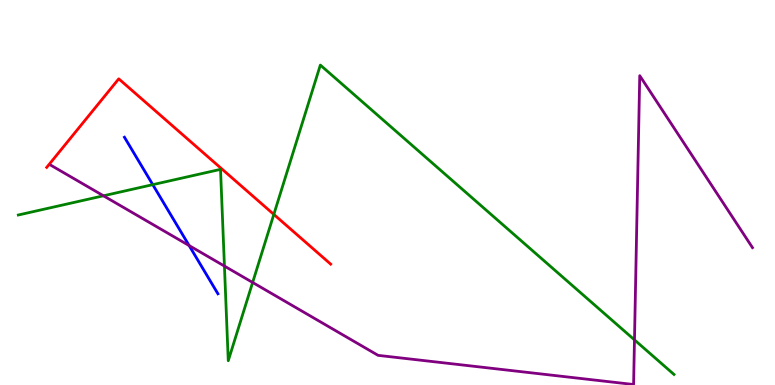[{'lines': ['blue', 'red'], 'intersections': []}, {'lines': ['green', 'red'], 'intersections': [{'x': 3.53, 'y': 4.43}]}, {'lines': ['purple', 'red'], 'intersections': []}, {'lines': ['blue', 'green'], 'intersections': [{'x': 1.97, 'y': 5.2}]}, {'lines': ['blue', 'purple'], 'intersections': [{'x': 2.44, 'y': 3.62}]}, {'lines': ['green', 'purple'], 'intersections': [{'x': 1.33, 'y': 4.91}, {'x': 2.9, 'y': 3.09}, {'x': 3.26, 'y': 2.66}, {'x': 8.19, 'y': 1.17}]}]